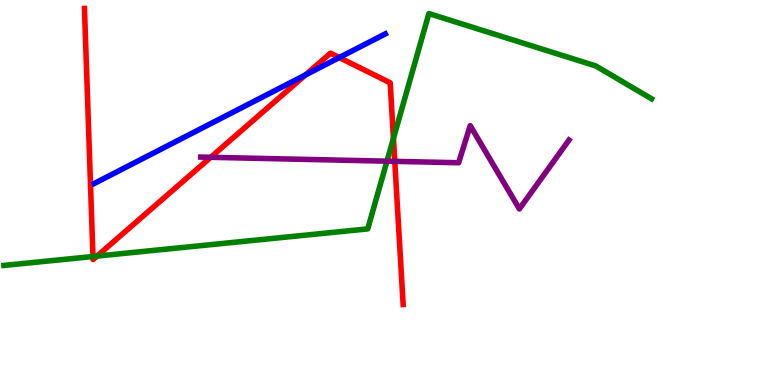[{'lines': ['blue', 'red'], 'intersections': [{'x': 3.94, 'y': 8.05}, {'x': 4.38, 'y': 8.51}]}, {'lines': ['green', 'red'], 'intersections': [{'x': 1.2, 'y': 3.34}, {'x': 1.25, 'y': 3.35}, {'x': 5.08, 'y': 6.41}]}, {'lines': ['purple', 'red'], 'intersections': [{'x': 2.72, 'y': 5.91}, {'x': 5.09, 'y': 5.81}]}, {'lines': ['blue', 'green'], 'intersections': []}, {'lines': ['blue', 'purple'], 'intersections': []}, {'lines': ['green', 'purple'], 'intersections': [{'x': 4.99, 'y': 5.81}]}]